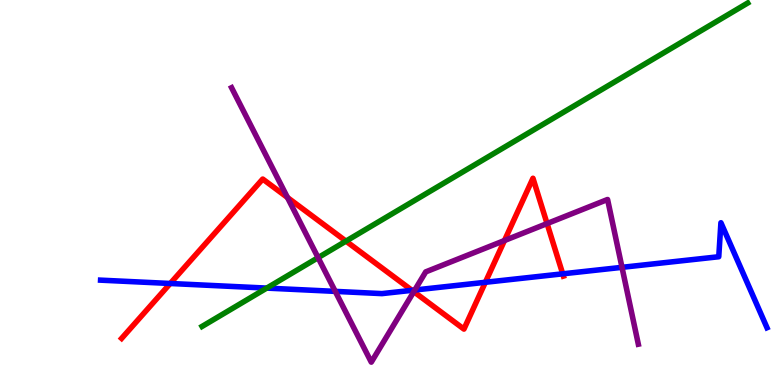[{'lines': ['blue', 'red'], 'intersections': [{'x': 2.2, 'y': 2.64}, {'x': 5.32, 'y': 2.46}, {'x': 6.26, 'y': 2.67}, {'x': 7.26, 'y': 2.89}]}, {'lines': ['green', 'red'], 'intersections': [{'x': 4.46, 'y': 3.74}]}, {'lines': ['purple', 'red'], 'intersections': [{'x': 3.71, 'y': 4.87}, {'x': 5.34, 'y': 2.42}, {'x': 6.51, 'y': 3.75}, {'x': 7.06, 'y': 4.19}]}, {'lines': ['blue', 'green'], 'intersections': [{'x': 3.44, 'y': 2.52}]}, {'lines': ['blue', 'purple'], 'intersections': [{'x': 4.33, 'y': 2.43}, {'x': 5.35, 'y': 2.47}, {'x': 8.03, 'y': 3.06}]}, {'lines': ['green', 'purple'], 'intersections': [{'x': 4.1, 'y': 3.31}]}]